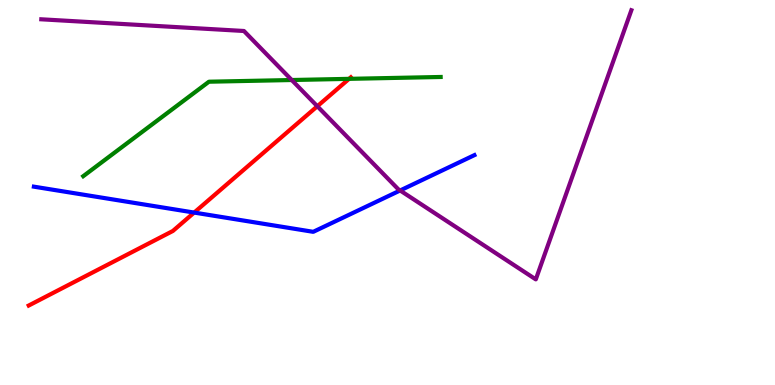[{'lines': ['blue', 'red'], 'intersections': [{'x': 2.51, 'y': 4.48}]}, {'lines': ['green', 'red'], 'intersections': [{'x': 4.5, 'y': 7.95}]}, {'lines': ['purple', 'red'], 'intersections': [{'x': 4.09, 'y': 7.24}]}, {'lines': ['blue', 'green'], 'intersections': []}, {'lines': ['blue', 'purple'], 'intersections': [{'x': 5.16, 'y': 5.05}]}, {'lines': ['green', 'purple'], 'intersections': [{'x': 3.76, 'y': 7.92}]}]